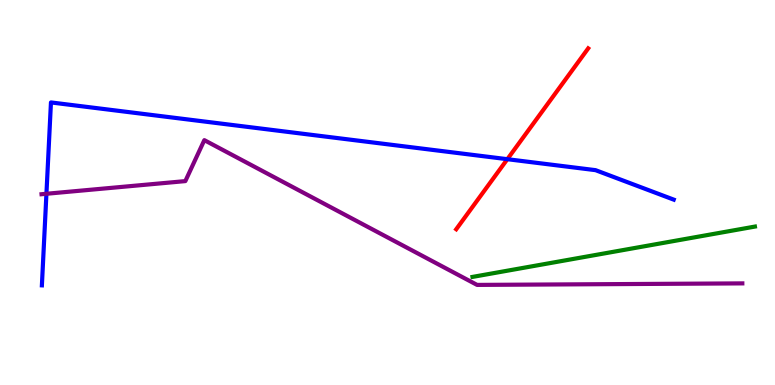[{'lines': ['blue', 'red'], 'intersections': [{'x': 6.55, 'y': 5.87}]}, {'lines': ['green', 'red'], 'intersections': []}, {'lines': ['purple', 'red'], 'intersections': []}, {'lines': ['blue', 'green'], 'intersections': []}, {'lines': ['blue', 'purple'], 'intersections': [{'x': 0.599, 'y': 4.97}]}, {'lines': ['green', 'purple'], 'intersections': []}]